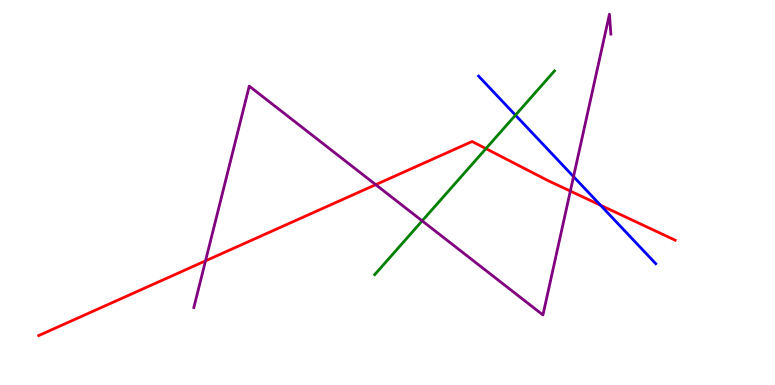[{'lines': ['blue', 'red'], 'intersections': [{'x': 7.75, 'y': 4.67}]}, {'lines': ['green', 'red'], 'intersections': [{'x': 6.27, 'y': 6.14}]}, {'lines': ['purple', 'red'], 'intersections': [{'x': 2.65, 'y': 3.22}, {'x': 4.85, 'y': 5.2}, {'x': 7.36, 'y': 5.04}]}, {'lines': ['blue', 'green'], 'intersections': [{'x': 6.65, 'y': 7.01}]}, {'lines': ['blue', 'purple'], 'intersections': [{'x': 7.4, 'y': 5.41}]}, {'lines': ['green', 'purple'], 'intersections': [{'x': 5.45, 'y': 4.26}]}]